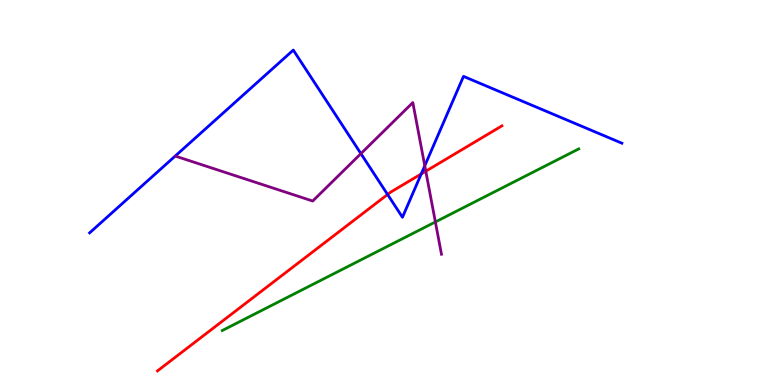[{'lines': ['blue', 'red'], 'intersections': [{'x': 5.0, 'y': 4.95}, {'x': 5.44, 'y': 5.48}]}, {'lines': ['green', 'red'], 'intersections': []}, {'lines': ['purple', 'red'], 'intersections': [{'x': 5.49, 'y': 5.55}]}, {'lines': ['blue', 'green'], 'intersections': []}, {'lines': ['blue', 'purple'], 'intersections': [{'x': 4.66, 'y': 6.01}, {'x': 5.48, 'y': 5.69}]}, {'lines': ['green', 'purple'], 'intersections': [{'x': 5.62, 'y': 4.24}]}]